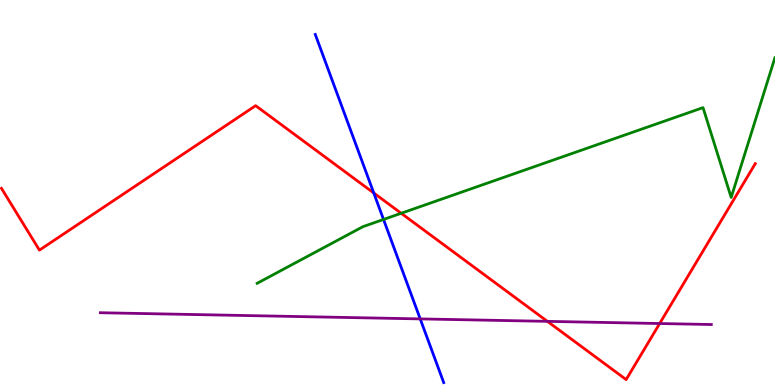[{'lines': ['blue', 'red'], 'intersections': [{'x': 4.82, 'y': 4.99}]}, {'lines': ['green', 'red'], 'intersections': [{'x': 5.18, 'y': 4.46}]}, {'lines': ['purple', 'red'], 'intersections': [{'x': 7.06, 'y': 1.65}, {'x': 8.51, 'y': 1.6}]}, {'lines': ['blue', 'green'], 'intersections': [{'x': 4.95, 'y': 4.3}]}, {'lines': ['blue', 'purple'], 'intersections': [{'x': 5.42, 'y': 1.72}]}, {'lines': ['green', 'purple'], 'intersections': []}]